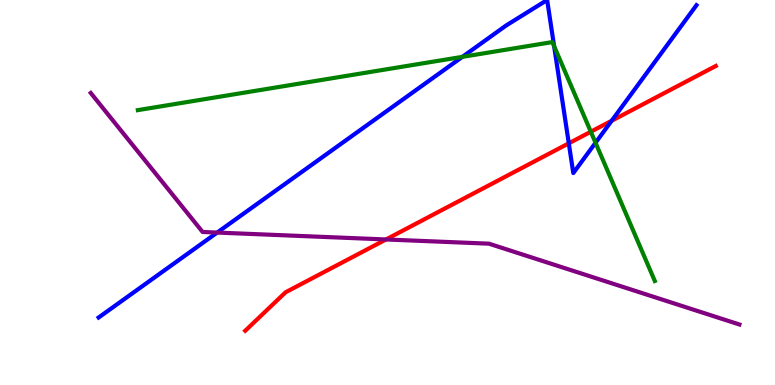[{'lines': ['blue', 'red'], 'intersections': [{'x': 7.34, 'y': 6.28}, {'x': 7.89, 'y': 6.86}]}, {'lines': ['green', 'red'], 'intersections': [{'x': 7.62, 'y': 6.58}]}, {'lines': ['purple', 'red'], 'intersections': [{'x': 4.98, 'y': 3.78}]}, {'lines': ['blue', 'green'], 'intersections': [{'x': 5.97, 'y': 8.52}, {'x': 7.15, 'y': 8.8}, {'x': 7.68, 'y': 6.29}]}, {'lines': ['blue', 'purple'], 'intersections': [{'x': 2.8, 'y': 3.96}]}, {'lines': ['green', 'purple'], 'intersections': []}]